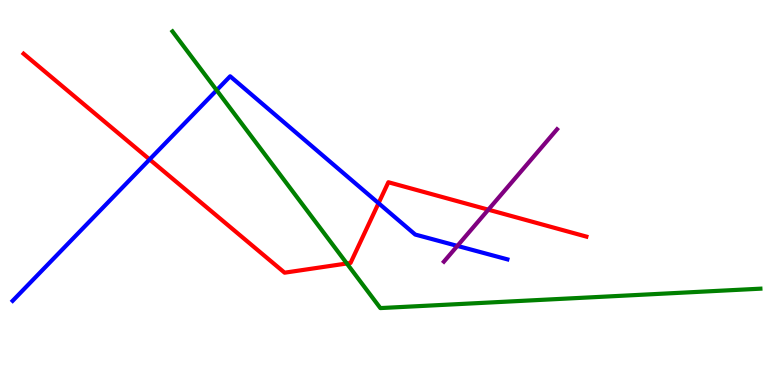[{'lines': ['blue', 'red'], 'intersections': [{'x': 1.93, 'y': 5.86}, {'x': 4.88, 'y': 4.72}]}, {'lines': ['green', 'red'], 'intersections': [{'x': 4.48, 'y': 3.16}]}, {'lines': ['purple', 'red'], 'intersections': [{'x': 6.3, 'y': 4.55}]}, {'lines': ['blue', 'green'], 'intersections': [{'x': 2.8, 'y': 7.66}]}, {'lines': ['blue', 'purple'], 'intersections': [{'x': 5.9, 'y': 3.61}]}, {'lines': ['green', 'purple'], 'intersections': []}]